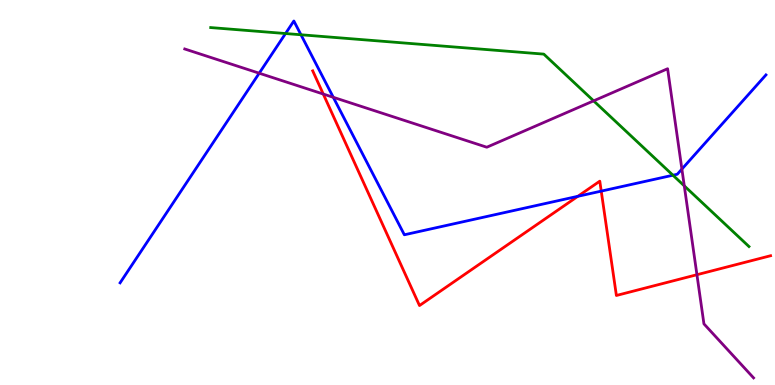[{'lines': ['blue', 'red'], 'intersections': [{'x': 7.46, 'y': 4.9}, {'x': 7.76, 'y': 5.04}]}, {'lines': ['green', 'red'], 'intersections': []}, {'lines': ['purple', 'red'], 'intersections': [{'x': 4.17, 'y': 7.56}, {'x': 8.99, 'y': 2.86}]}, {'lines': ['blue', 'green'], 'intersections': [{'x': 3.68, 'y': 9.13}, {'x': 3.88, 'y': 9.1}, {'x': 8.68, 'y': 5.45}]}, {'lines': ['blue', 'purple'], 'intersections': [{'x': 3.34, 'y': 8.1}, {'x': 4.3, 'y': 7.47}, {'x': 8.8, 'y': 5.61}]}, {'lines': ['green', 'purple'], 'intersections': [{'x': 7.66, 'y': 7.38}, {'x': 8.83, 'y': 5.17}]}]